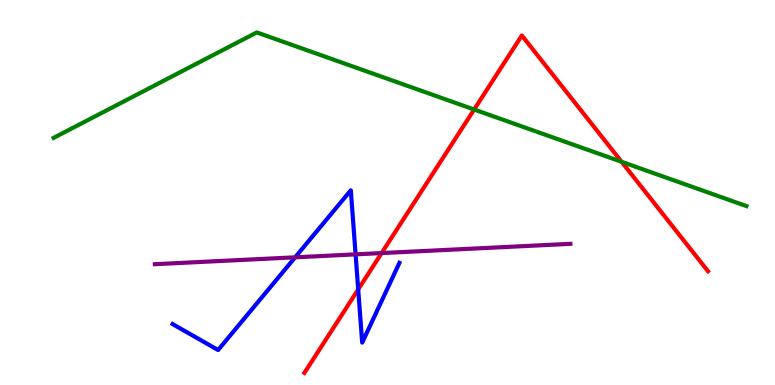[{'lines': ['blue', 'red'], 'intersections': [{'x': 4.62, 'y': 2.48}]}, {'lines': ['green', 'red'], 'intersections': [{'x': 6.12, 'y': 7.16}, {'x': 8.02, 'y': 5.8}]}, {'lines': ['purple', 'red'], 'intersections': [{'x': 4.92, 'y': 3.43}]}, {'lines': ['blue', 'green'], 'intersections': []}, {'lines': ['blue', 'purple'], 'intersections': [{'x': 3.81, 'y': 3.32}, {'x': 4.59, 'y': 3.39}]}, {'lines': ['green', 'purple'], 'intersections': []}]